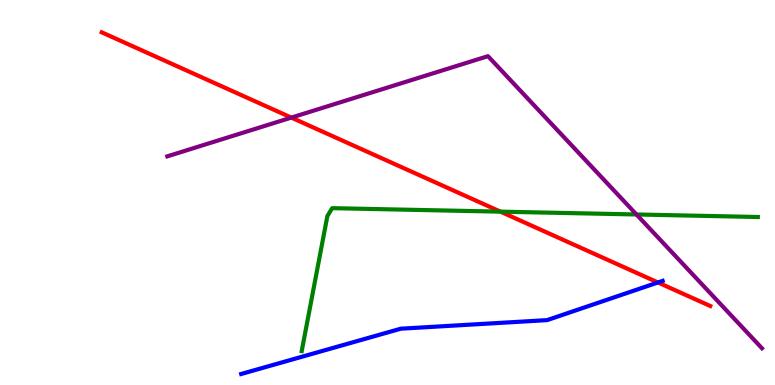[{'lines': ['blue', 'red'], 'intersections': [{'x': 8.49, 'y': 2.66}]}, {'lines': ['green', 'red'], 'intersections': [{'x': 6.46, 'y': 4.5}]}, {'lines': ['purple', 'red'], 'intersections': [{'x': 3.76, 'y': 6.95}]}, {'lines': ['blue', 'green'], 'intersections': []}, {'lines': ['blue', 'purple'], 'intersections': []}, {'lines': ['green', 'purple'], 'intersections': [{'x': 8.21, 'y': 4.43}]}]